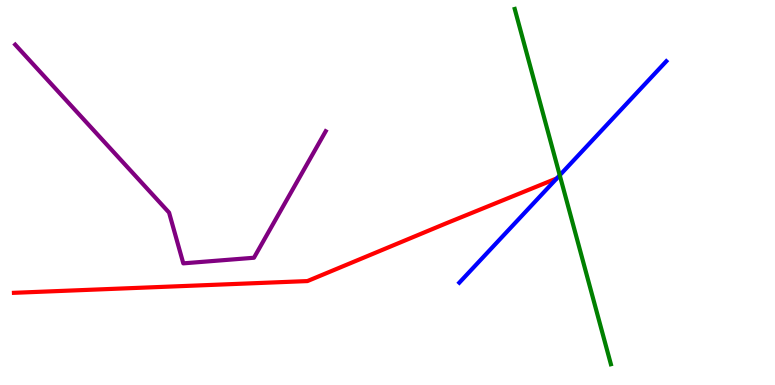[{'lines': ['blue', 'red'], 'intersections': []}, {'lines': ['green', 'red'], 'intersections': []}, {'lines': ['purple', 'red'], 'intersections': []}, {'lines': ['blue', 'green'], 'intersections': [{'x': 7.22, 'y': 5.45}]}, {'lines': ['blue', 'purple'], 'intersections': []}, {'lines': ['green', 'purple'], 'intersections': []}]